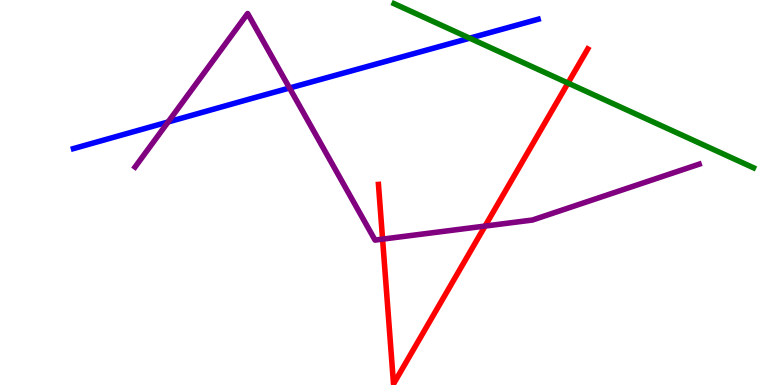[{'lines': ['blue', 'red'], 'intersections': []}, {'lines': ['green', 'red'], 'intersections': [{'x': 7.33, 'y': 7.84}]}, {'lines': ['purple', 'red'], 'intersections': [{'x': 4.94, 'y': 3.79}, {'x': 6.26, 'y': 4.13}]}, {'lines': ['blue', 'green'], 'intersections': [{'x': 6.06, 'y': 9.01}]}, {'lines': ['blue', 'purple'], 'intersections': [{'x': 2.17, 'y': 6.83}, {'x': 3.74, 'y': 7.71}]}, {'lines': ['green', 'purple'], 'intersections': []}]